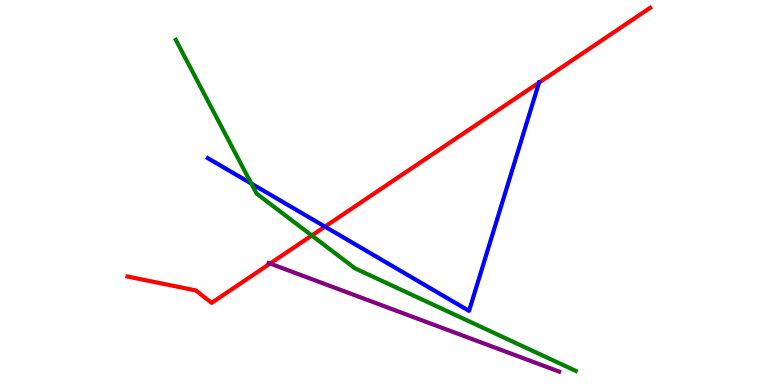[{'lines': ['blue', 'red'], 'intersections': [{'x': 4.19, 'y': 4.11}, {'x': 6.96, 'y': 7.86}]}, {'lines': ['green', 'red'], 'intersections': [{'x': 4.02, 'y': 3.88}]}, {'lines': ['purple', 'red'], 'intersections': [{'x': 3.48, 'y': 3.15}]}, {'lines': ['blue', 'green'], 'intersections': [{'x': 3.24, 'y': 5.23}]}, {'lines': ['blue', 'purple'], 'intersections': []}, {'lines': ['green', 'purple'], 'intersections': []}]